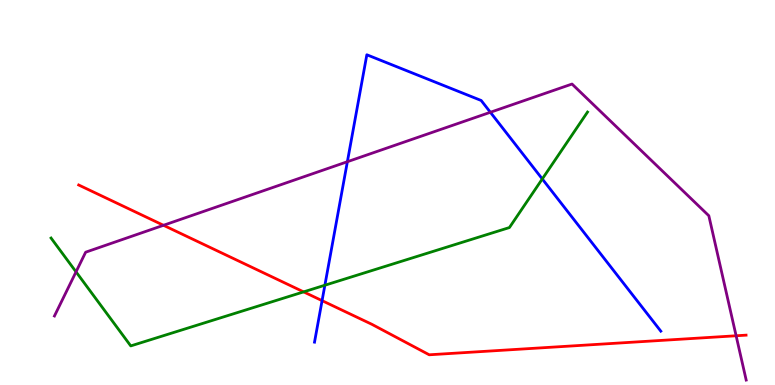[{'lines': ['blue', 'red'], 'intersections': [{'x': 4.16, 'y': 2.19}]}, {'lines': ['green', 'red'], 'intersections': [{'x': 3.92, 'y': 2.42}]}, {'lines': ['purple', 'red'], 'intersections': [{'x': 2.11, 'y': 4.15}, {'x': 9.5, 'y': 1.28}]}, {'lines': ['blue', 'green'], 'intersections': [{'x': 4.19, 'y': 2.59}, {'x': 7.0, 'y': 5.35}]}, {'lines': ['blue', 'purple'], 'intersections': [{'x': 4.48, 'y': 5.8}, {'x': 6.33, 'y': 7.08}]}, {'lines': ['green', 'purple'], 'intersections': [{'x': 0.981, 'y': 2.94}]}]